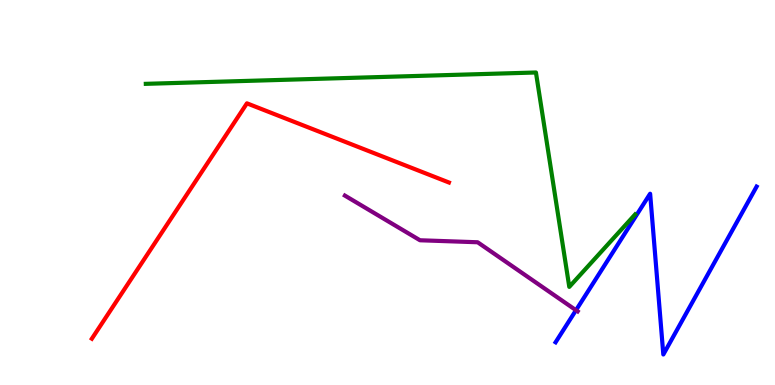[{'lines': ['blue', 'red'], 'intersections': []}, {'lines': ['green', 'red'], 'intersections': []}, {'lines': ['purple', 'red'], 'intersections': []}, {'lines': ['blue', 'green'], 'intersections': []}, {'lines': ['blue', 'purple'], 'intersections': [{'x': 7.43, 'y': 1.94}]}, {'lines': ['green', 'purple'], 'intersections': []}]